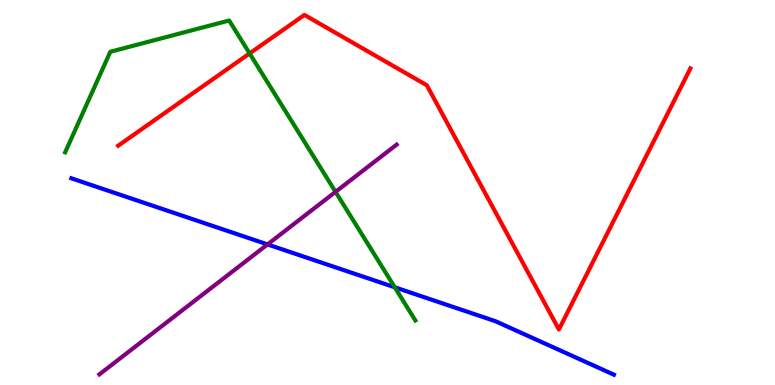[{'lines': ['blue', 'red'], 'intersections': []}, {'lines': ['green', 'red'], 'intersections': [{'x': 3.22, 'y': 8.61}]}, {'lines': ['purple', 'red'], 'intersections': []}, {'lines': ['blue', 'green'], 'intersections': [{'x': 5.09, 'y': 2.54}]}, {'lines': ['blue', 'purple'], 'intersections': [{'x': 3.45, 'y': 3.65}]}, {'lines': ['green', 'purple'], 'intersections': [{'x': 4.33, 'y': 5.02}]}]